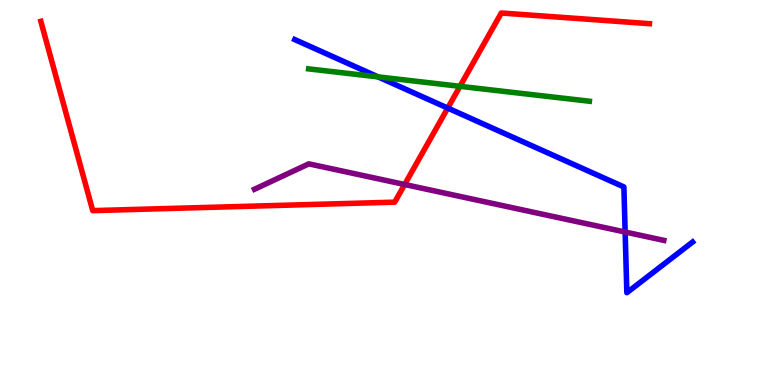[{'lines': ['blue', 'red'], 'intersections': [{'x': 5.78, 'y': 7.19}]}, {'lines': ['green', 'red'], 'intersections': [{'x': 5.94, 'y': 7.76}]}, {'lines': ['purple', 'red'], 'intersections': [{'x': 5.22, 'y': 5.21}]}, {'lines': ['blue', 'green'], 'intersections': [{'x': 4.88, 'y': 8.0}]}, {'lines': ['blue', 'purple'], 'intersections': [{'x': 8.07, 'y': 3.97}]}, {'lines': ['green', 'purple'], 'intersections': []}]